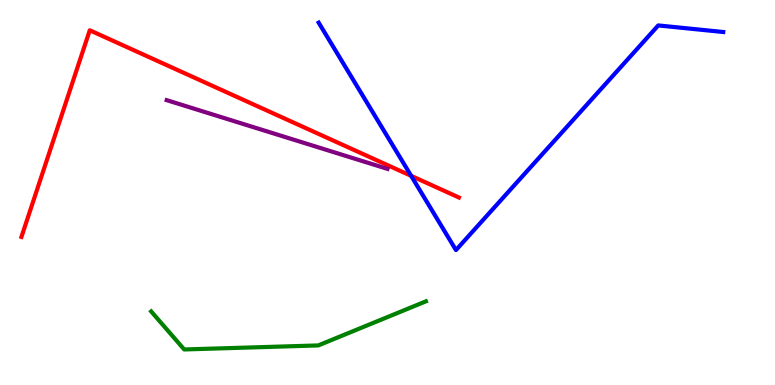[{'lines': ['blue', 'red'], 'intersections': [{'x': 5.31, 'y': 5.43}]}, {'lines': ['green', 'red'], 'intersections': []}, {'lines': ['purple', 'red'], 'intersections': []}, {'lines': ['blue', 'green'], 'intersections': []}, {'lines': ['blue', 'purple'], 'intersections': []}, {'lines': ['green', 'purple'], 'intersections': []}]